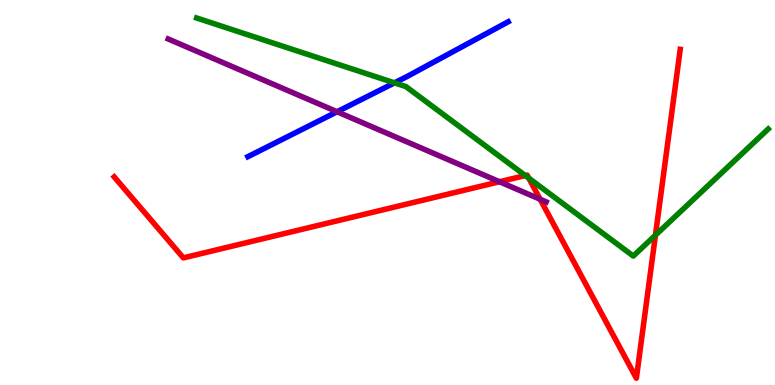[{'lines': ['blue', 'red'], 'intersections': []}, {'lines': ['green', 'red'], 'intersections': [{'x': 6.78, 'y': 5.44}, {'x': 6.82, 'y': 5.37}, {'x': 8.46, 'y': 3.89}]}, {'lines': ['purple', 'red'], 'intersections': [{'x': 6.45, 'y': 5.28}, {'x': 6.97, 'y': 4.82}]}, {'lines': ['blue', 'green'], 'intersections': [{'x': 5.09, 'y': 7.85}]}, {'lines': ['blue', 'purple'], 'intersections': [{'x': 4.35, 'y': 7.1}]}, {'lines': ['green', 'purple'], 'intersections': []}]